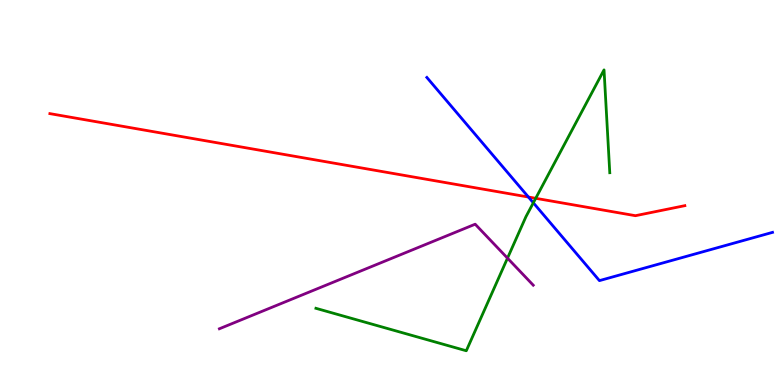[{'lines': ['blue', 'red'], 'intersections': [{'x': 6.82, 'y': 4.88}]}, {'lines': ['green', 'red'], 'intersections': [{'x': 6.91, 'y': 4.85}]}, {'lines': ['purple', 'red'], 'intersections': []}, {'lines': ['blue', 'green'], 'intersections': [{'x': 6.88, 'y': 4.73}]}, {'lines': ['blue', 'purple'], 'intersections': []}, {'lines': ['green', 'purple'], 'intersections': [{'x': 6.55, 'y': 3.29}]}]